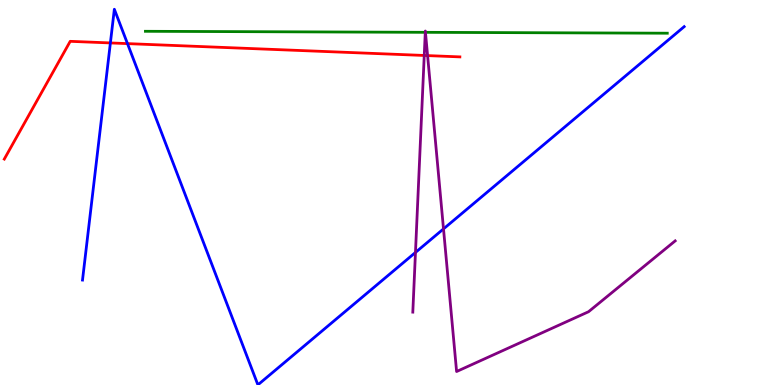[{'lines': ['blue', 'red'], 'intersections': [{'x': 1.42, 'y': 8.88}, {'x': 1.64, 'y': 8.87}]}, {'lines': ['green', 'red'], 'intersections': []}, {'lines': ['purple', 'red'], 'intersections': [{'x': 5.47, 'y': 8.56}, {'x': 5.52, 'y': 8.56}]}, {'lines': ['blue', 'green'], 'intersections': []}, {'lines': ['blue', 'purple'], 'intersections': [{'x': 5.36, 'y': 3.44}, {'x': 5.72, 'y': 4.05}]}, {'lines': ['green', 'purple'], 'intersections': [{'x': 5.49, 'y': 9.16}, {'x': 5.49, 'y': 9.16}]}]